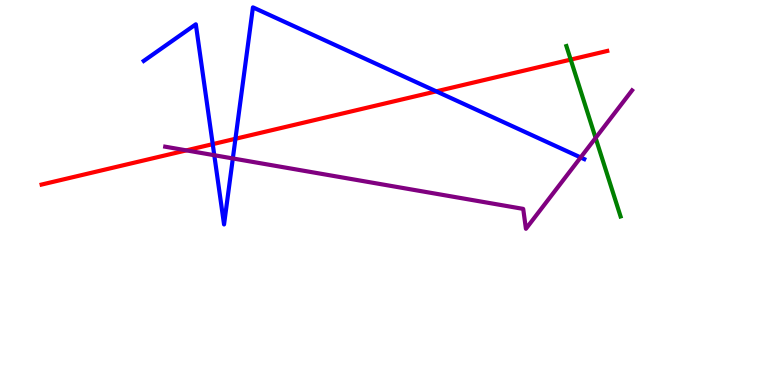[{'lines': ['blue', 'red'], 'intersections': [{'x': 2.74, 'y': 6.26}, {'x': 3.04, 'y': 6.4}, {'x': 5.63, 'y': 7.63}]}, {'lines': ['green', 'red'], 'intersections': [{'x': 7.36, 'y': 8.45}]}, {'lines': ['purple', 'red'], 'intersections': [{'x': 2.4, 'y': 6.09}]}, {'lines': ['blue', 'green'], 'intersections': []}, {'lines': ['blue', 'purple'], 'intersections': [{'x': 2.76, 'y': 5.97}, {'x': 3.0, 'y': 5.88}, {'x': 7.49, 'y': 5.91}]}, {'lines': ['green', 'purple'], 'intersections': [{'x': 7.69, 'y': 6.42}]}]